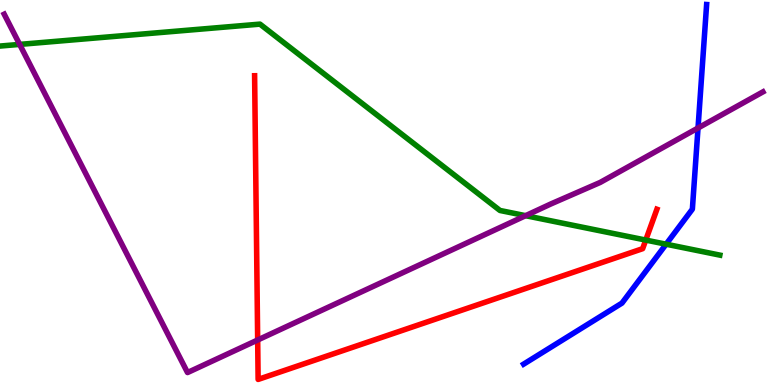[{'lines': ['blue', 'red'], 'intersections': []}, {'lines': ['green', 'red'], 'intersections': [{'x': 8.33, 'y': 3.76}]}, {'lines': ['purple', 'red'], 'intersections': [{'x': 3.32, 'y': 1.17}]}, {'lines': ['blue', 'green'], 'intersections': [{'x': 8.59, 'y': 3.66}]}, {'lines': ['blue', 'purple'], 'intersections': [{'x': 9.01, 'y': 6.68}]}, {'lines': ['green', 'purple'], 'intersections': [{'x': 0.254, 'y': 8.85}, {'x': 6.78, 'y': 4.4}]}]